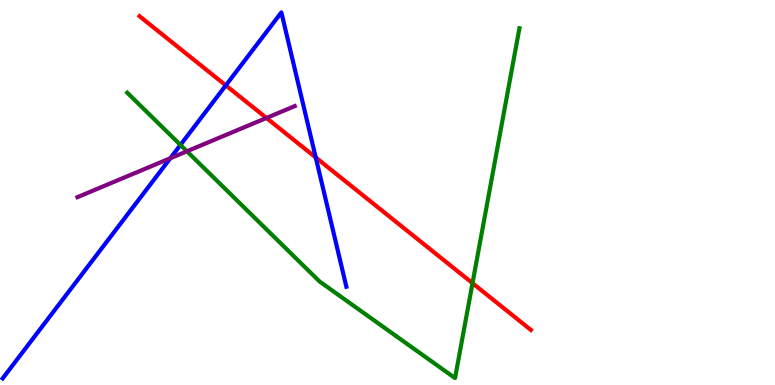[{'lines': ['blue', 'red'], 'intersections': [{'x': 2.91, 'y': 7.78}, {'x': 4.07, 'y': 5.91}]}, {'lines': ['green', 'red'], 'intersections': [{'x': 6.1, 'y': 2.65}]}, {'lines': ['purple', 'red'], 'intersections': [{'x': 3.44, 'y': 6.94}]}, {'lines': ['blue', 'green'], 'intersections': [{'x': 2.33, 'y': 6.24}]}, {'lines': ['blue', 'purple'], 'intersections': [{'x': 2.2, 'y': 5.89}]}, {'lines': ['green', 'purple'], 'intersections': [{'x': 2.41, 'y': 6.07}]}]